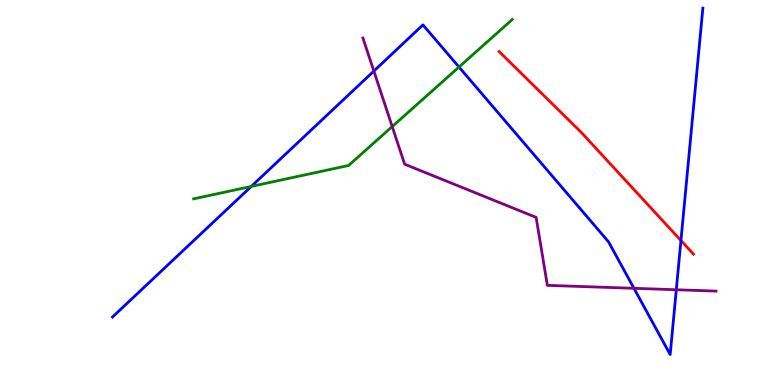[{'lines': ['blue', 'red'], 'intersections': [{'x': 8.79, 'y': 3.75}]}, {'lines': ['green', 'red'], 'intersections': []}, {'lines': ['purple', 'red'], 'intersections': []}, {'lines': ['blue', 'green'], 'intersections': [{'x': 3.24, 'y': 5.16}, {'x': 5.92, 'y': 8.26}]}, {'lines': ['blue', 'purple'], 'intersections': [{'x': 4.82, 'y': 8.15}, {'x': 8.18, 'y': 2.51}, {'x': 8.73, 'y': 2.47}]}, {'lines': ['green', 'purple'], 'intersections': [{'x': 5.06, 'y': 6.71}]}]